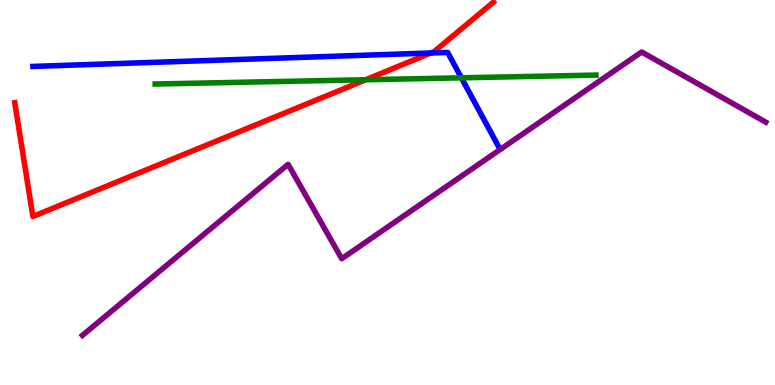[{'lines': ['blue', 'red'], 'intersections': [{'x': 5.56, 'y': 8.62}]}, {'lines': ['green', 'red'], 'intersections': [{'x': 4.72, 'y': 7.93}]}, {'lines': ['purple', 'red'], 'intersections': []}, {'lines': ['blue', 'green'], 'intersections': [{'x': 5.95, 'y': 7.98}]}, {'lines': ['blue', 'purple'], 'intersections': []}, {'lines': ['green', 'purple'], 'intersections': []}]